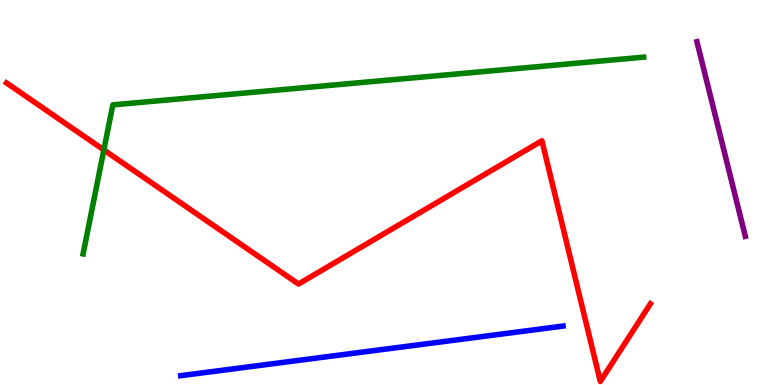[{'lines': ['blue', 'red'], 'intersections': []}, {'lines': ['green', 'red'], 'intersections': [{'x': 1.34, 'y': 6.11}]}, {'lines': ['purple', 'red'], 'intersections': []}, {'lines': ['blue', 'green'], 'intersections': []}, {'lines': ['blue', 'purple'], 'intersections': []}, {'lines': ['green', 'purple'], 'intersections': []}]